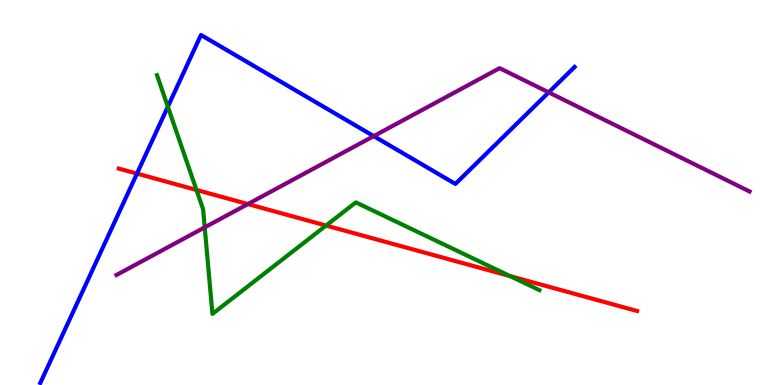[{'lines': ['blue', 'red'], 'intersections': [{'x': 1.77, 'y': 5.49}]}, {'lines': ['green', 'red'], 'intersections': [{'x': 2.53, 'y': 5.07}, {'x': 4.21, 'y': 4.14}, {'x': 6.58, 'y': 2.83}]}, {'lines': ['purple', 'red'], 'intersections': [{'x': 3.2, 'y': 4.7}]}, {'lines': ['blue', 'green'], 'intersections': [{'x': 2.17, 'y': 7.23}]}, {'lines': ['blue', 'purple'], 'intersections': [{'x': 4.82, 'y': 6.46}, {'x': 7.08, 'y': 7.6}]}, {'lines': ['green', 'purple'], 'intersections': [{'x': 2.64, 'y': 4.09}]}]